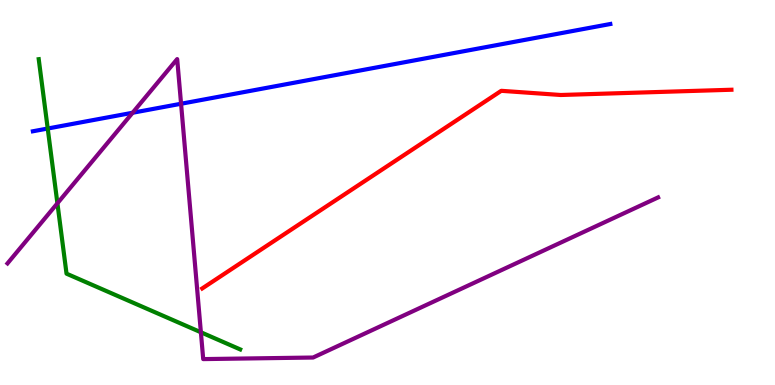[{'lines': ['blue', 'red'], 'intersections': []}, {'lines': ['green', 'red'], 'intersections': []}, {'lines': ['purple', 'red'], 'intersections': []}, {'lines': ['blue', 'green'], 'intersections': [{'x': 0.616, 'y': 6.66}]}, {'lines': ['blue', 'purple'], 'intersections': [{'x': 1.71, 'y': 7.07}, {'x': 2.34, 'y': 7.31}]}, {'lines': ['green', 'purple'], 'intersections': [{'x': 0.741, 'y': 4.72}, {'x': 2.59, 'y': 1.37}]}]